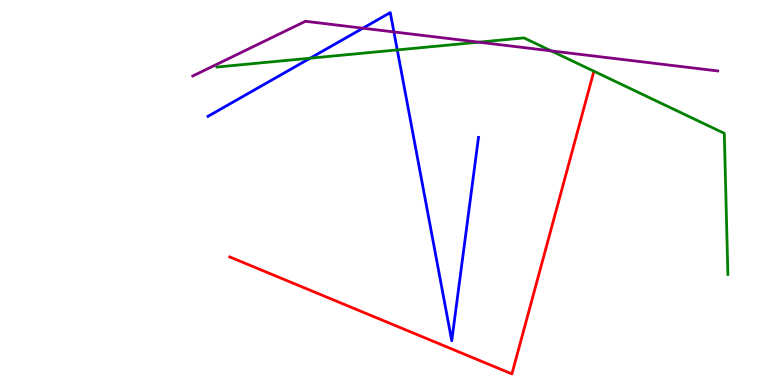[{'lines': ['blue', 'red'], 'intersections': []}, {'lines': ['green', 'red'], 'intersections': []}, {'lines': ['purple', 'red'], 'intersections': []}, {'lines': ['blue', 'green'], 'intersections': [{'x': 4.0, 'y': 8.49}, {'x': 5.13, 'y': 8.7}]}, {'lines': ['blue', 'purple'], 'intersections': [{'x': 4.68, 'y': 9.27}, {'x': 5.08, 'y': 9.17}]}, {'lines': ['green', 'purple'], 'intersections': [{'x': 6.18, 'y': 8.9}, {'x': 7.11, 'y': 8.68}]}]